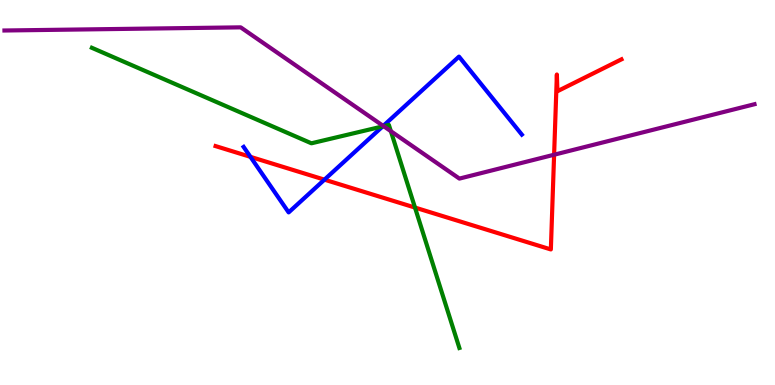[{'lines': ['blue', 'red'], 'intersections': [{'x': 3.23, 'y': 5.93}, {'x': 4.19, 'y': 5.33}]}, {'lines': ['green', 'red'], 'intersections': [{'x': 5.35, 'y': 4.61}]}, {'lines': ['purple', 'red'], 'intersections': [{'x': 7.15, 'y': 5.98}]}, {'lines': ['blue', 'green'], 'intersections': [{'x': 4.94, 'y': 6.72}]}, {'lines': ['blue', 'purple'], 'intersections': [{'x': 4.94, 'y': 6.73}]}, {'lines': ['green', 'purple'], 'intersections': [{'x': 4.95, 'y': 6.72}, {'x': 5.04, 'y': 6.59}]}]